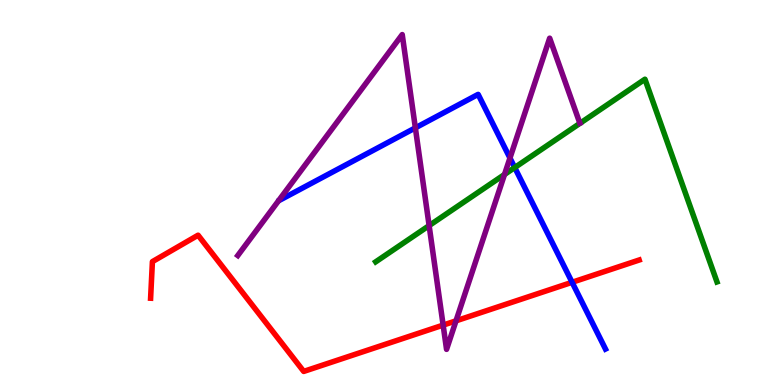[{'lines': ['blue', 'red'], 'intersections': [{'x': 7.38, 'y': 2.67}]}, {'lines': ['green', 'red'], 'intersections': []}, {'lines': ['purple', 'red'], 'intersections': [{'x': 5.72, 'y': 1.56}, {'x': 5.88, 'y': 1.67}]}, {'lines': ['blue', 'green'], 'intersections': [{'x': 6.64, 'y': 5.65}]}, {'lines': ['blue', 'purple'], 'intersections': [{'x': 5.36, 'y': 6.68}, {'x': 6.58, 'y': 5.9}]}, {'lines': ['green', 'purple'], 'intersections': [{'x': 5.54, 'y': 4.14}, {'x': 6.51, 'y': 5.47}]}]